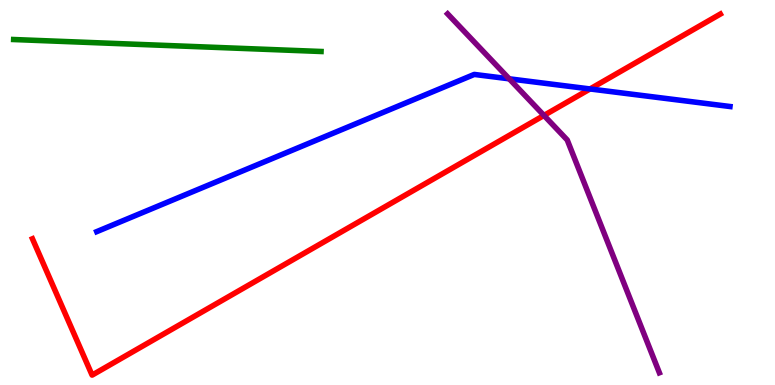[{'lines': ['blue', 'red'], 'intersections': [{'x': 7.61, 'y': 7.69}]}, {'lines': ['green', 'red'], 'intersections': []}, {'lines': ['purple', 'red'], 'intersections': [{'x': 7.02, 'y': 7.0}]}, {'lines': ['blue', 'green'], 'intersections': []}, {'lines': ['blue', 'purple'], 'intersections': [{'x': 6.57, 'y': 7.95}]}, {'lines': ['green', 'purple'], 'intersections': []}]